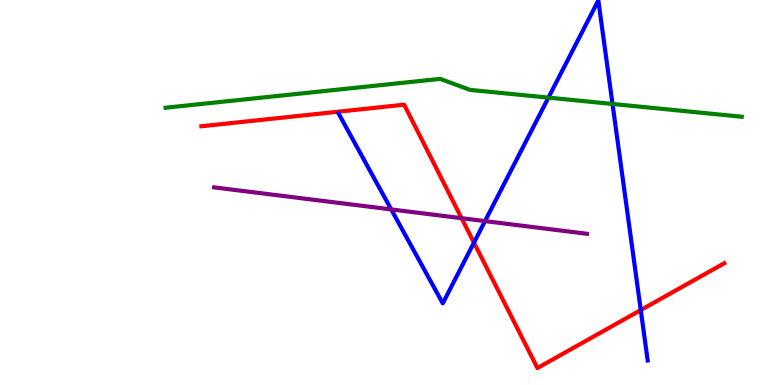[{'lines': ['blue', 'red'], 'intersections': [{'x': 6.12, 'y': 3.7}, {'x': 8.27, 'y': 1.95}]}, {'lines': ['green', 'red'], 'intersections': []}, {'lines': ['purple', 'red'], 'intersections': [{'x': 5.96, 'y': 4.33}]}, {'lines': ['blue', 'green'], 'intersections': [{'x': 7.08, 'y': 7.46}, {'x': 7.9, 'y': 7.3}]}, {'lines': ['blue', 'purple'], 'intersections': [{'x': 5.05, 'y': 4.56}, {'x': 6.26, 'y': 4.26}]}, {'lines': ['green', 'purple'], 'intersections': []}]